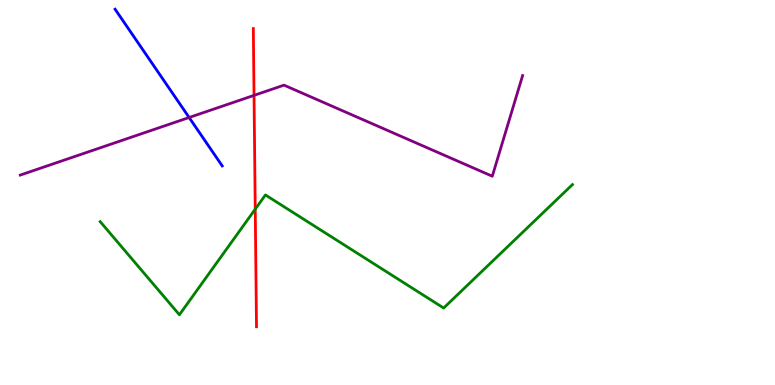[{'lines': ['blue', 'red'], 'intersections': []}, {'lines': ['green', 'red'], 'intersections': [{'x': 3.29, 'y': 4.57}]}, {'lines': ['purple', 'red'], 'intersections': [{'x': 3.28, 'y': 7.52}]}, {'lines': ['blue', 'green'], 'intersections': []}, {'lines': ['blue', 'purple'], 'intersections': [{'x': 2.44, 'y': 6.95}]}, {'lines': ['green', 'purple'], 'intersections': []}]